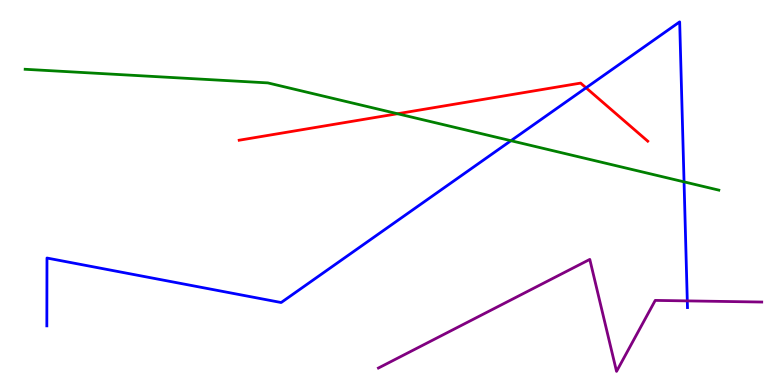[{'lines': ['blue', 'red'], 'intersections': [{'x': 7.56, 'y': 7.72}]}, {'lines': ['green', 'red'], 'intersections': [{'x': 5.13, 'y': 7.05}]}, {'lines': ['purple', 'red'], 'intersections': []}, {'lines': ['blue', 'green'], 'intersections': [{'x': 6.59, 'y': 6.35}, {'x': 8.83, 'y': 5.28}]}, {'lines': ['blue', 'purple'], 'intersections': [{'x': 8.87, 'y': 2.18}]}, {'lines': ['green', 'purple'], 'intersections': []}]